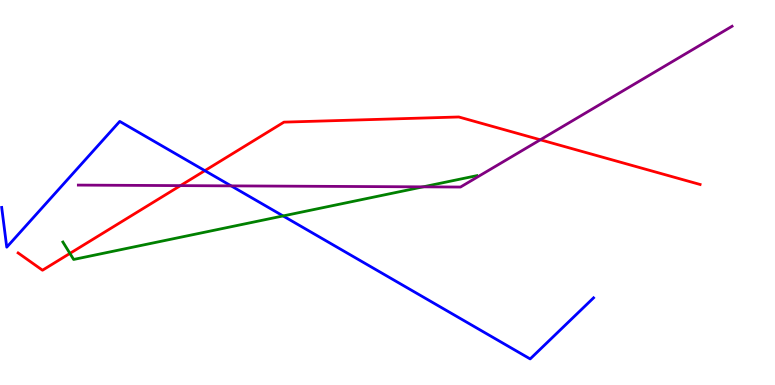[{'lines': ['blue', 'red'], 'intersections': [{'x': 2.64, 'y': 5.57}]}, {'lines': ['green', 'red'], 'intersections': [{'x': 0.902, 'y': 3.42}]}, {'lines': ['purple', 'red'], 'intersections': [{'x': 2.33, 'y': 5.18}, {'x': 6.97, 'y': 6.37}]}, {'lines': ['blue', 'green'], 'intersections': [{'x': 3.65, 'y': 4.39}]}, {'lines': ['blue', 'purple'], 'intersections': [{'x': 2.98, 'y': 5.17}]}, {'lines': ['green', 'purple'], 'intersections': [{'x': 5.46, 'y': 5.15}]}]